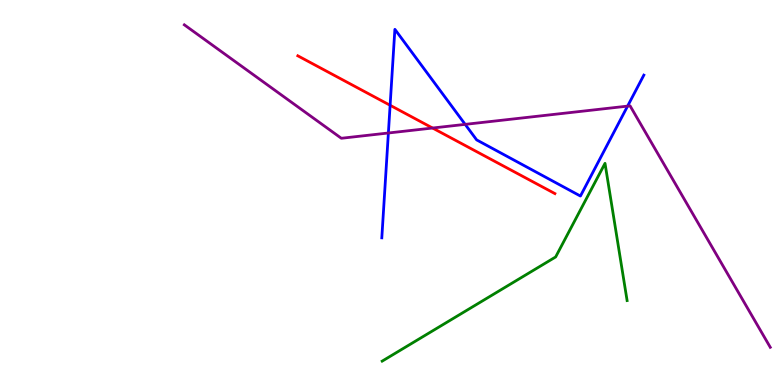[{'lines': ['blue', 'red'], 'intersections': [{'x': 5.03, 'y': 7.27}]}, {'lines': ['green', 'red'], 'intersections': []}, {'lines': ['purple', 'red'], 'intersections': [{'x': 5.58, 'y': 6.67}]}, {'lines': ['blue', 'green'], 'intersections': []}, {'lines': ['blue', 'purple'], 'intersections': [{'x': 5.01, 'y': 6.55}, {'x': 6.0, 'y': 6.77}, {'x': 8.1, 'y': 7.24}]}, {'lines': ['green', 'purple'], 'intersections': []}]